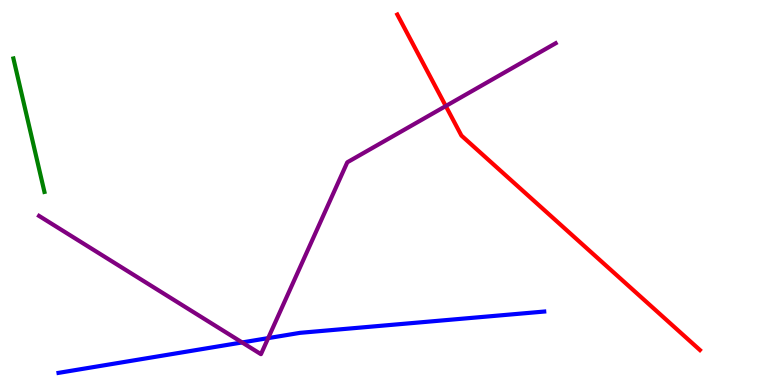[{'lines': ['blue', 'red'], 'intersections': []}, {'lines': ['green', 'red'], 'intersections': []}, {'lines': ['purple', 'red'], 'intersections': [{'x': 5.75, 'y': 7.25}]}, {'lines': ['blue', 'green'], 'intersections': []}, {'lines': ['blue', 'purple'], 'intersections': [{'x': 3.12, 'y': 1.11}, {'x': 3.46, 'y': 1.22}]}, {'lines': ['green', 'purple'], 'intersections': []}]